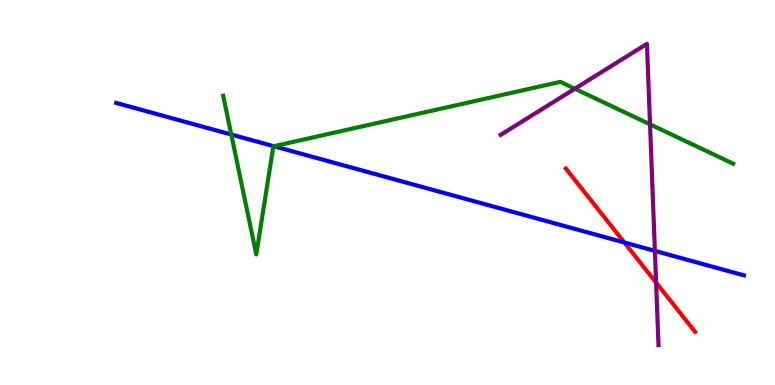[{'lines': ['blue', 'red'], 'intersections': [{'x': 8.06, 'y': 3.7}]}, {'lines': ['green', 'red'], 'intersections': []}, {'lines': ['purple', 'red'], 'intersections': [{'x': 8.47, 'y': 2.66}]}, {'lines': ['blue', 'green'], 'intersections': [{'x': 2.98, 'y': 6.51}, {'x': 3.53, 'y': 6.2}]}, {'lines': ['blue', 'purple'], 'intersections': [{'x': 8.45, 'y': 3.48}]}, {'lines': ['green', 'purple'], 'intersections': [{'x': 7.42, 'y': 7.7}, {'x': 8.39, 'y': 6.77}]}]